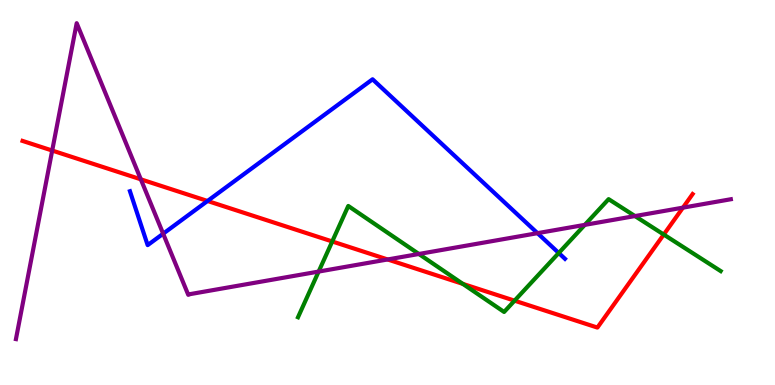[{'lines': ['blue', 'red'], 'intersections': [{'x': 2.68, 'y': 4.78}]}, {'lines': ['green', 'red'], 'intersections': [{'x': 4.29, 'y': 3.73}, {'x': 5.97, 'y': 2.63}, {'x': 6.64, 'y': 2.19}, {'x': 8.56, 'y': 3.91}]}, {'lines': ['purple', 'red'], 'intersections': [{'x': 0.674, 'y': 6.09}, {'x': 1.82, 'y': 5.34}, {'x': 5.0, 'y': 3.26}, {'x': 8.81, 'y': 4.61}]}, {'lines': ['blue', 'green'], 'intersections': [{'x': 7.21, 'y': 3.43}]}, {'lines': ['blue', 'purple'], 'intersections': [{'x': 2.11, 'y': 3.93}, {'x': 6.94, 'y': 3.94}]}, {'lines': ['green', 'purple'], 'intersections': [{'x': 4.11, 'y': 2.95}, {'x': 5.4, 'y': 3.4}, {'x': 7.55, 'y': 4.16}, {'x': 8.19, 'y': 4.39}]}]